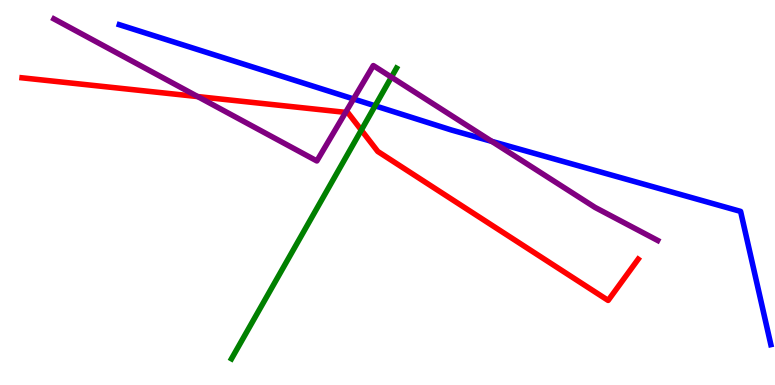[{'lines': ['blue', 'red'], 'intersections': []}, {'lines': ['green', 'red'], 'intersections': [{'x': 4.66, 'y': 6.62}]}, {'lines': ['purple', 'red'], 'intersections': [{'x': 2.55, 'y': 7.49}, {'x': 4.46, 'y': 7.08}]}, {'lines': ['blue', 'green'], 'intersections': [{'x': 4.84, 'y': 7.25}]}, {'lines': ['blue', 'purple'], 'intersections': [{'x': 4.56, 'y': 7.43}, {'x': 6.35, 'y': 6.33}]}, {'lines': ['green', 'purple'], 'intersections': [{'x': 5.05, 'y': 8.0}]}]